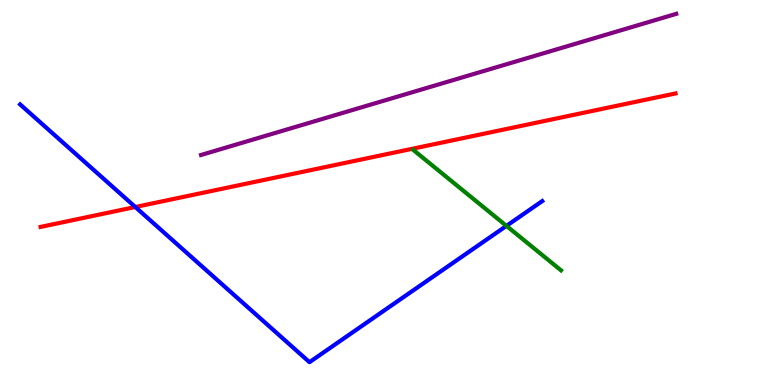[{'lines': ['blue', 'red'], 'intersections': [{'x': 1.75, 'y': 4.62}]}, {'lines': ['green', 'red'], 'intersections': []}, {'lines': ['purple', 'red'], 'intersections': []}, {'lines': ['blue', 'green'], 'intersections': [{'x': 6.53, 'y': 4.13}]}, {'lines': ['blue', 'purple'], 'intersections': []}, {'lines': ['green', 'purple'], 'intersections': []}]